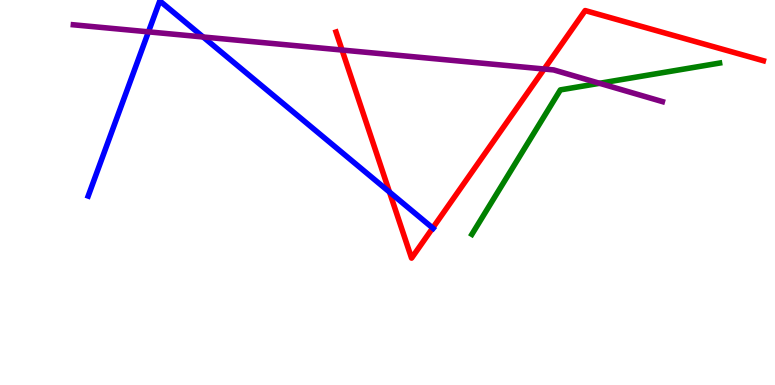[{'lines': ['blue', 'red'], 'intersections': [{'x': 5.03, 'y': 5.01}, {'x': 5.58, 'y': 4.08}]}, {'lines': ['green', 'red'], 'intersections': []}, {'lines': ['purple', 'red'], 'intersections': [{'x': 4.41, 'y': 8.7}, {'x': 7.02, 'y': 8.21}]}, {'lines': ['blue', 'green'], 'intersections': []}, {'lines': ['blue', 'purple'], 'intersections': [{'x': 1.92, 'y': 9.17}, {'x': 2.62, 'y': 9.04}]}, {'lines': ['green', 'purple'], 'intersections': [{'x': 7.74, 'y': 7.84}]}]